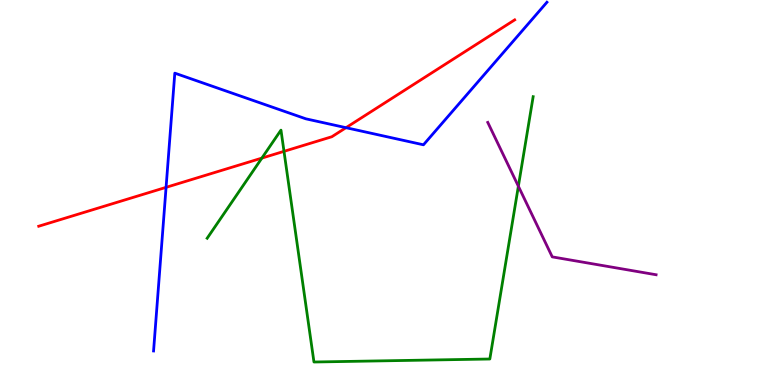[{'lines': ['blue', 'red'], 'intersections': [{'x': 2.14, 'y': 5.13}, {'x': 4.46, 'y': 6.68}]}, {'lines': ['green', 'red'], 'intersections': [{'x': 3.38, 'y': 5.89}, {'x': 3.66, 'y': 6.07}]}, {'lines': ['purple', 'red'], 'intersections': []}, {'lines': ['blue', 'green'], 'intersections': []}, {'lines': ['blue', 'purple'], 'intersections': []}, {'lines': ['green', 'purple'], 'intersections': [{'x': 6.69, 'y': 5.16}]}]